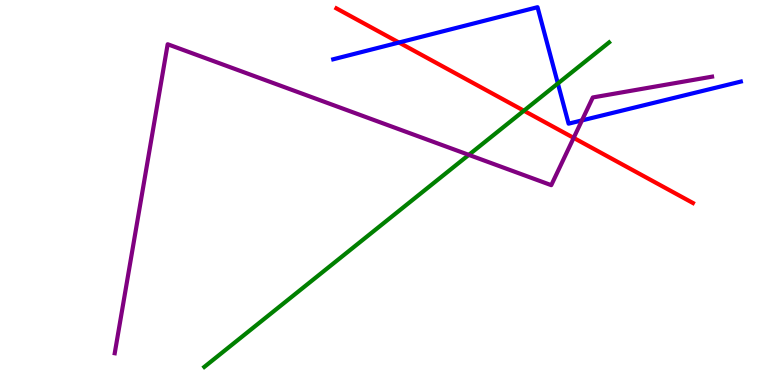[{'lines': ['blue', 'red'], 'intersections': [{'x': 5.15, 'y': 8.9}]}, {'lines': ['green', 'red'], 'intersections': [{'x': 6.76, 'y': 7.12}]}, {'lines': ['purple', 'red'], 'intersections': [{'x': 7.4, 'y': 6.42}]}, {'lines': ['blue', 'green'], 'intersections': [{'x': 7.2, 'y': 7.83}]}, {'lines': ['blue', 'purple'], 'intersections': [{'x': 7.51, 'y': 6.87}]}, {'lines': ['green', 'purple'], 'intersections': [{'x': 6.05, 'y': 5.98}]}]